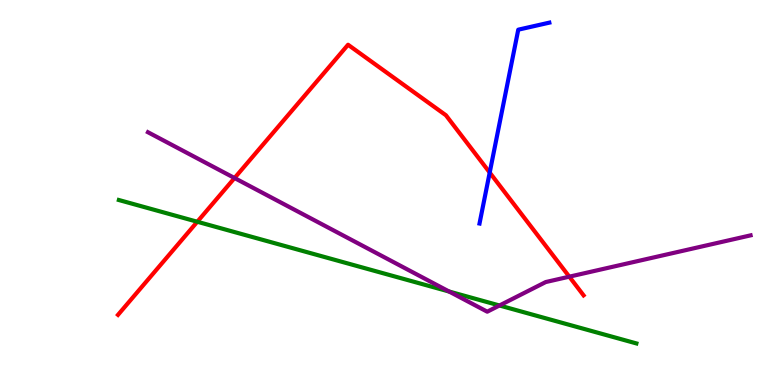[{'lines': ['blue', 'red'], 'intersections': [{'x': 6.32, 'y': 5.52}]}, {'lines': ['green', 'red'], 'intersections': [{'x': 2.55, 'y': 4.24}]}, {'lines': ['purple', 'red'], 'intersections': [{'x': 3.03, 'y': 5.38}, {'x': 7.35, 'y': 2.81}]}, {'lines': ['blue', 'green'], 'intersections': []}, {'lines': ['blue', 'purple'], 'intersections': []}, {'lines': ['green', 'purple'], 'intersections': [{'x': 5.8, 'y': 2.43}, {'x': 6.44, 'y': 2.07}]}]